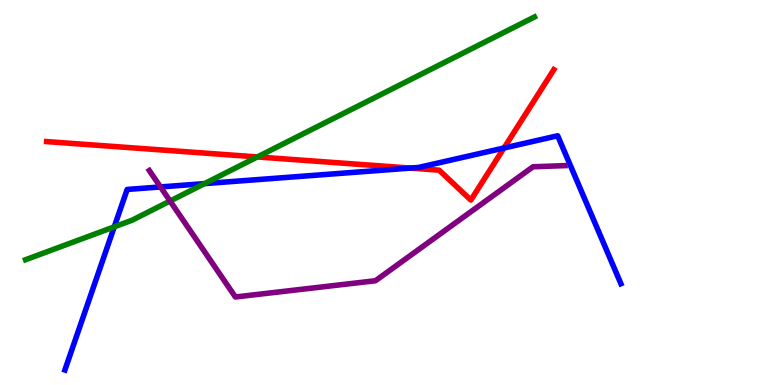[{'lines': ['blue', 'red'], 'intersections': [{'x': 5.29, 'y': 5.63}, {'x': 6.5, 'y': 6.16}]}, {'lines': ['green', 'red'], 'intersections': [{'x': 3.32, 'y': 5.92}]}, {'lines': ['purple', 'red'], 'intersections': []}, {'lines': ['blue', 'green'], 'intersections': [{'x': 1.47, 'y': 4.11}, {'x': 2.64, 'y': 5.23}]}, {'lines': ['blue', 'purple'], 'intersections': [{'x': 2.07, 'y': 5.14}]}, {'lines': ['green', 'purple'], 'intersections': [{'x': 2.19, 'y': 4.78}]}]